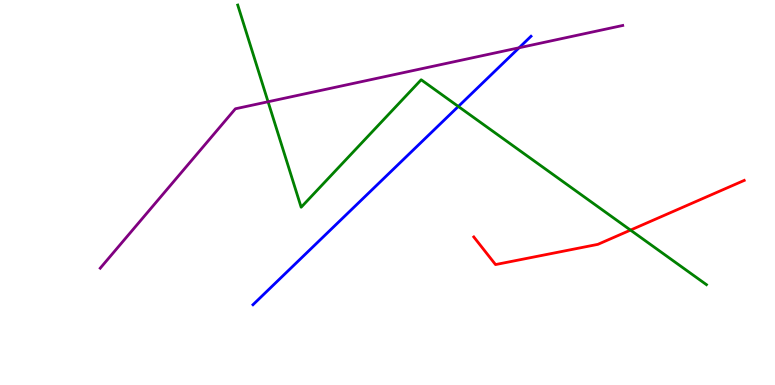[{'lines': ['blue', 'red'], 'intersections': []}, {'lines': ['green', 'red'], 'intersections': [{'x': 8.14, 'y': 4.02}]}, {'lines': ['purple', 'red'], 'intersections': []}, {'lines': ['blue', 'green'], 'intersections': [{'x': 5.91, 'y': 7.23}]}, {'lines': ['blue', 'purple'], 'intersections': [{'x': 6.7, 'y': 8.76}]}, {'lines': ['green', 'purple'], 'intersections': [{'x': 3.46, 'y': 7.36}]}]